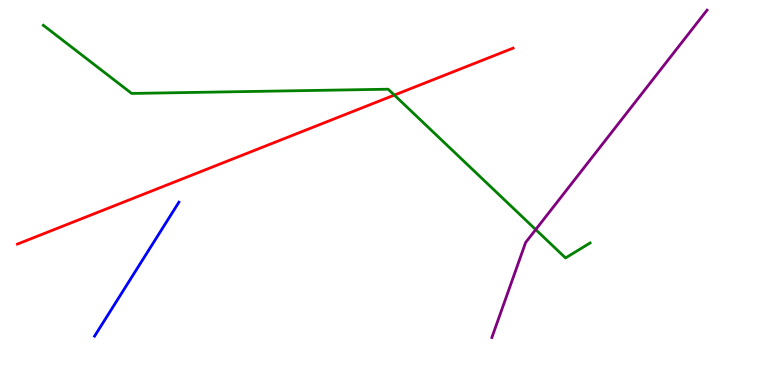[{'lines': ['blue', 'red'], 'intersections': []}, {'lines': ['green', 'red'], 'intersections': [{'x': 5.09, 'y': 7.53}]}, {'lines': ['purple', 'red'], 'intersections': []}, {'lines': ['blue', 'green'], 'intersections': []}, {'lines': ['blue', 'purple'], 'intersections': []}, {'lines': ['green', 'purple'], 'intersections': [{'x': 6.91, 'y': 4.04}]}]